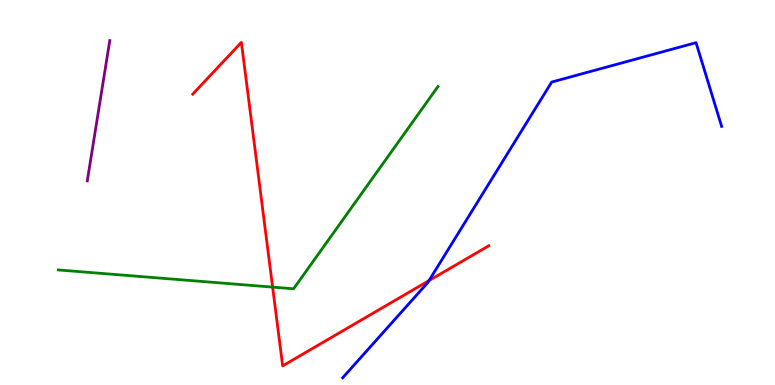[{'lines': ['blue', 'red'], 'intersections': [{'x': 5.54, 'y': 2.71}]}, {'lines': ['green', 'red'], 'intersections': [{'x': 3.52, 'y': 2.54}]}, {'lines': ['purple', 'red'], 'intersections': []}, {'lines': ['blue', 'green'], 'intersections': []}, {'lines': ['blue', 'purple'], 'intersections': []}, {'lines': ['green', 'purple'], 'intersections': []}]